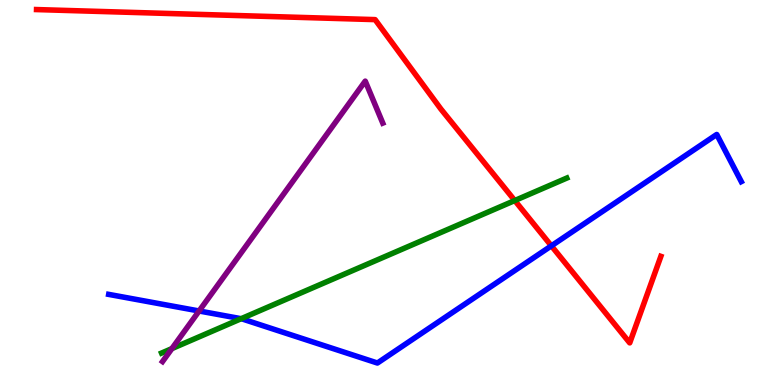[{'lines': ['blue', 'red'], 'intersections': [{'x': 7.11, 'y': 3.61}]}, {'lines': ['green', 'red'], 'intersections': [{'x': 6.64, 'y': 4.79}]}, {'lines': ['purple', 'red'], 'intersections': []}, {'lines': ['blue', 'green'], 'intersections': [{'x': 3.11, 'y': 1.72}]}, {'lines': ['blue', 'purple'], 'intersections': [{'x': 2.57, 'y': 1.92}]}, {'lines': ['green', 'purple'], 'intersections': [{'x': 2.22, 'y': 0.945}]}]